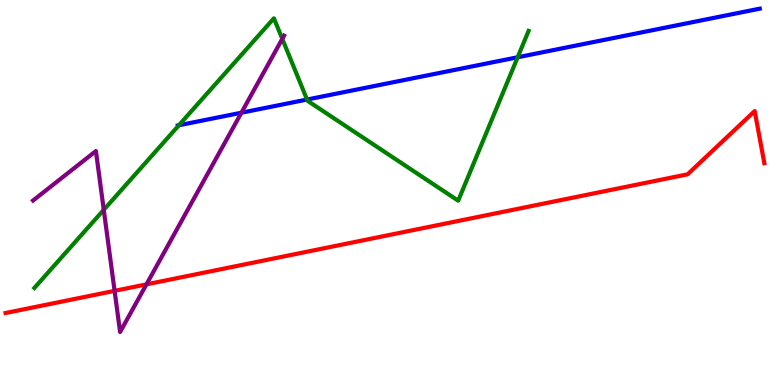[{'lines': ['blue', 'red'], 'intersections': []}, {'lines': ['green', 'red'], 'intersections': []}, {'lines': ['purple', 'red'], 'intersections': [{'x': 1.48, 'y': 2.45}, {'x': 1.89, 'y': 2.61}]}, {'lines': ['blue', 'green'], 'intersections': [{'x': 2.31, 'y': 6.75}, {'x': 3.96, 'y': 7.41}, {'x': 6.68, 'y': 8.51}]}, {'lines': ['blue', 'purple'], 'intersections': [{'x': 3.12, 'y': 7.07}]}, {'lines': ['green', 'purple'], 'intersections': [{'x': 1.34, 'y': 4.55}, {'x': 3.64, 'y': 8.99}]}]